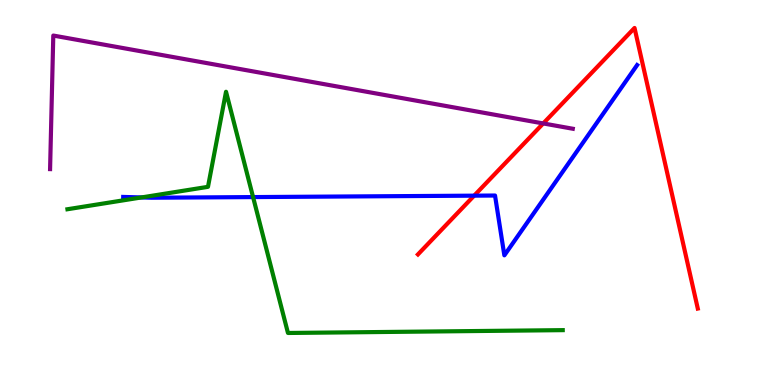[{'lines': ['blue', 'red'], 'intersections': [{'x': 6.12, 'y': 4.92}]}, {'lines': ['green', 'red'], 'intersections': []}, {'lines': ['purple', 'red'], 'intersections': [{'x': 7.01, 'y': 6.79}]}, {'lines': ['blue', 'green'], 'intersections': [{'x': 1.83, 'y': 4.87}, {'x': 3.27, 'y': 4.88}]}, {'lines': ['blue', 'purple'], 'intersections': []}, {'lines': ['green', 'purple'], 'intersections': []}]